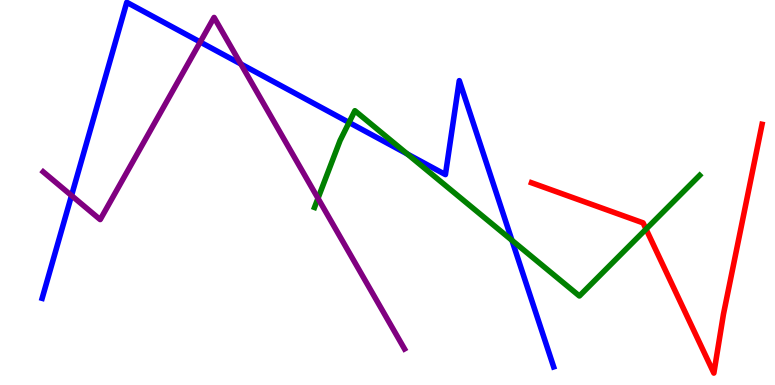[{'lines': ['blue', 'red'], 'intersections': []}, {'lines': ['green', 'red'], 'intersections': [{'x': 8.34, 'y': 4.05}]}, {'lines': ['purple', 'red'], 'intersections': []}, {'lines': ['blue', 'green'], 'intersections': [{'x': 4.5, 'y': 6.82}, {'x': 5.26, 'y': 6.0}, {'x': 6.61, 'y': 3.76}]}, {'lines': ['blue', 'purple'], 'intersections': [{'x': 0.923, 'y': 4.92}, {'x': 2.58, 'y': 8.91}, {'x': 3.11, 'y': 8.34}]}, {'lines': ['green', 'purple'], 'intersections': [{'x': 4.1, 'y': 4.85}]}]